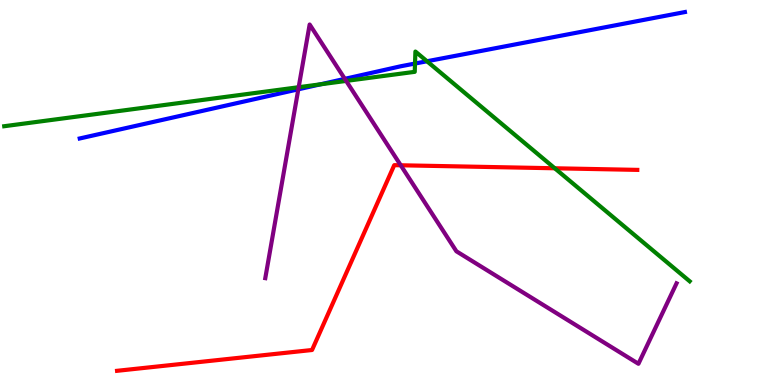[{'lines': ['blue', 'red'], 'intersections': []}, {'lines': ['green', 'red'], 'intersections': [{'x': 7.16, 'y': 5.63}]}, {'lines': ['purple', 'red'], 'intersections': [{'x': 5.17, 'y': 5.71}]}, {'lines': ['blue', 'green'], 'intersections': [{'x': 4.14, 'y': 7.81}, {'x': 5.35, 'y': 8.35}, {'x': 5.51, 'y': 8.41}]}, {'lines': ['blue', 'purple'], 'intersections': [{'x': 3.85, 'y': 7.68}, {'x': 4.45, 'y': 7.95}]}, {'lines': ['green', 'purple'], 'intersections': [{'x': 3.85, 'y': 7.73}, {'x': 4.47, 'y': 7.9}]}]